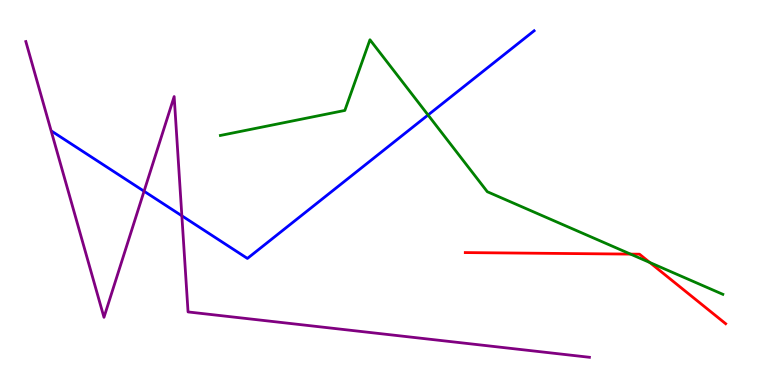[{'lines': ['blue', 'red'], 'intersections': []}, {'lines': ['green', 'red'], 'intersections': [{'x': 8.14, 'y': 3.4}, {'x': 8.38, 'y': 3.18}]}, {'lines': ['purple', 'red'], 'intersections': []}, {'lines': ['blue', 'green'], 'intersections': [{'x': 5.52, 'y': 7.01}]}, {'lines': ['blue', 'purple'], 'intersections': [{'x': 1.86, 'y': 5.03}, {'x': 2.35, 'y': 4.39}]}, {'lines': ['green', 'purple'], 'intersections': []}]